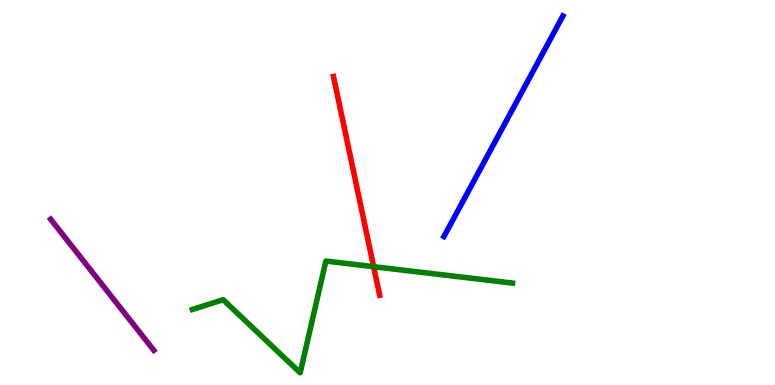[{'lines': ['blue', 'red'], 'intersections': []}, {'lines': ['green', 'red'], 'intersections': [{'x': 4.82, 'y': 3.07}]}, {'lines': ['purple', 'red'], 'intersections': []}, {'lines': ['blue', 'green'], 'intersections': []}, {'lines': ['blue', 'purple'], 'intersections': []}, {'lines': ['green', 'purple'], 'intersections': []}]